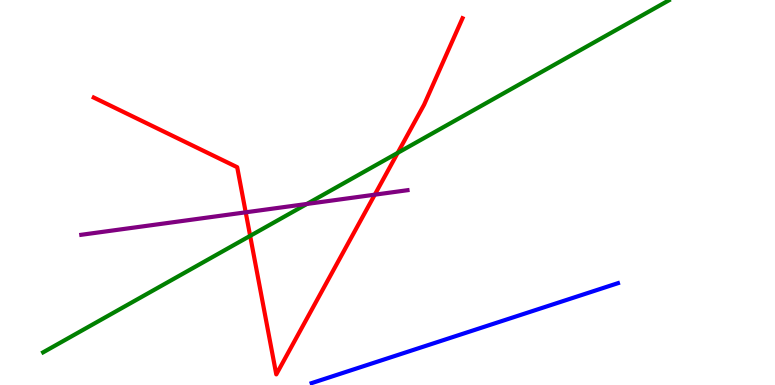[{'lines': ['blue', 'red'], 'intersections': []}, {'lines': ['green', 'red'], 'intersections': [{'x': 3.23, 'y': 3.87}, {'x': 5.13, 'y': 6.03}]}, {'lines': ['purple', 'red'], 'intersections': [{'x': 3.17, 'y': 4.49}, {'x': 4.84, 'y': 4.94}]}, {'lines': ['blue', 'green'], 'intersections': []}, {'lines': ['blue', 'purple'], 'intersections': []}, {'lines': ['green', 'purple'], 'intersections': [{'x': 3.96, 'y': 4.7}]}]